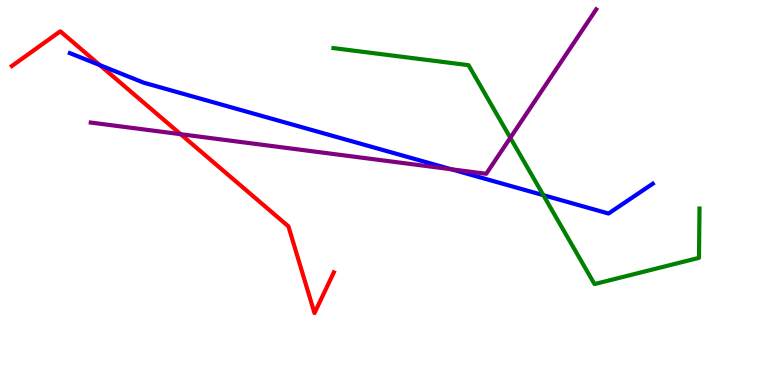[{'lines': ['blue', 'red'], 'intersections': [{'x': 1.29, 'y': 8.31}]}, {'lines': ['green', 'red'], 'intersections': []}, {'lines': ['purple', 'red'], 'intersections': [{'x': 2.33, 'y': 6.51}]}, {'lines': ['blue', 'green'], 'intersections': [{'x': 7.01, 'y': 4.93}]}, {'lines': ['blue', 'purple'], 'intersections': [{'x': 5.82, 'y': 5.6}]}, {'lines': ['green', 'purple'], 'intersections': [{'x': 6.58, 'y': 6.42}]}]